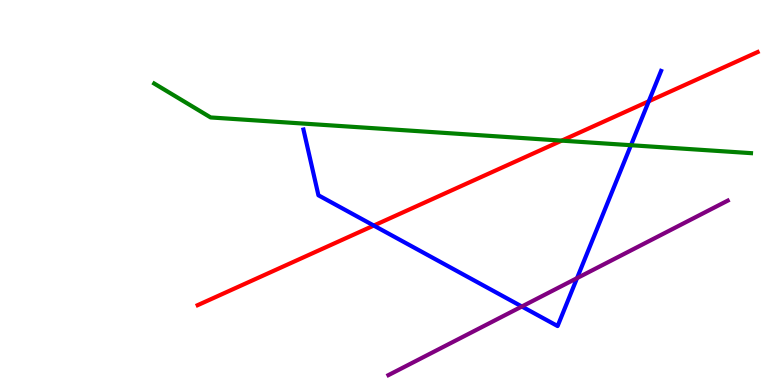[{'lines': ['blue', 'red'], 'intersections': [{'x': 4.82, 'y': 4.14}, {'x': 8.37, 'y': 7.37}]}, {'lines': ['green', 'red'], 'intersections': [{'x': 7.25, 'y': 6.35}]}, {'lines': ['purple', 'red'], 'intersections': []}, {'lines': ['blue', 'green'], 'intersections': [{'x': 8.14, 'y': 6.23}]}, {'lines': ['blue', 'purple'], 'intersections': [{'x': 6.73, 'y': 2.04}, {'x': 7.45, 'y': 2.78}]}, {'lines': ['green', 'purple'], 'intersections': []}]